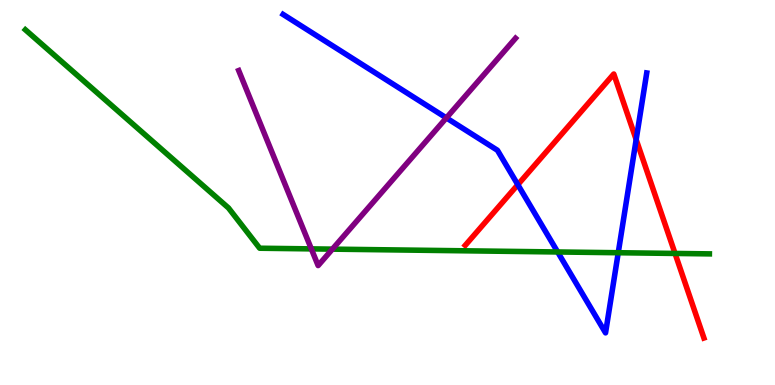[{'lines': ['blue', 'red'], 'intersections': [{'x': 6.68, 'y': 5.2}, {'x': 8.21, 'y': 6.37}]}, {'lines': ['green', 'red'], 'intersections': [{'x': 8.71, 'y': 3.42}]}, {'lines': ['purple', 'red'], 'intersections': []}, {'lines': ['blue', 'green'], 'intersections': [{'x': 7.2, 'y': 3.46}, {'x': 7.98, 'y': 3.44}]}, {'lines': ['blue', 'purple'], 'intersections': [{'x': 5.76, 'y': 6.94}]}, {'lines': ['green', 'purple'], 'intersections': [{'x': 4.02, 'y': 3.54}, {'x': 4.29, 'y': 3.53}]}]